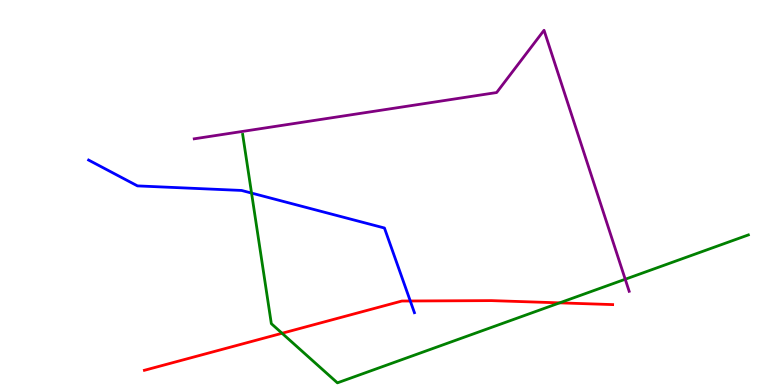[{'lines': ['blue', 'red'], 'intersections': [{'x': 5.29, 'y': 2.18}]}, {'lines': ['green', 'red'], 'intersections': [{'x': 3.64, 'y': 1.34}, {'x': 7.22, 'y': 2.13}]}, {'lines': ['purple', 'red'], 'intersections': []}, {'lines': ['blue', 'green'], 'intersections': [{'x': 3.25, 'y': 4.99}]}, {'lines': ['blue', 'purple'], 'intersections': []}, {'lines': ['green', 'purple'], 'intersections': [{'x': 8.07, 'y': 2.75}]}]